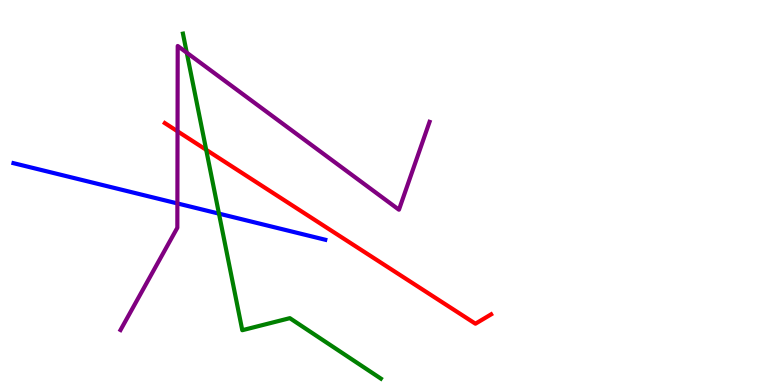[{'lines': ['blue', 'red'], 'intersections': []}, {'lines': ['green', 'red'], 'intersections': [{'x': 2.66, 'y': 6.11}]}, {'lines': ['purple', 'red'], 'intersections': [{'x': 2.29, 'y': 6.59}]}, {'lines': ['blue', 'green'], 'intersections': [{'x': 2.83, 'y': 4.45}]}, {'lines': ['blue', 'purple'], 'intersections': [{'x': 2.29, 'y': 4.72}]}, {'lines': ['green', 'purple'], 'intersections': [{'x': 2.41, 'y': 8.63}]}]